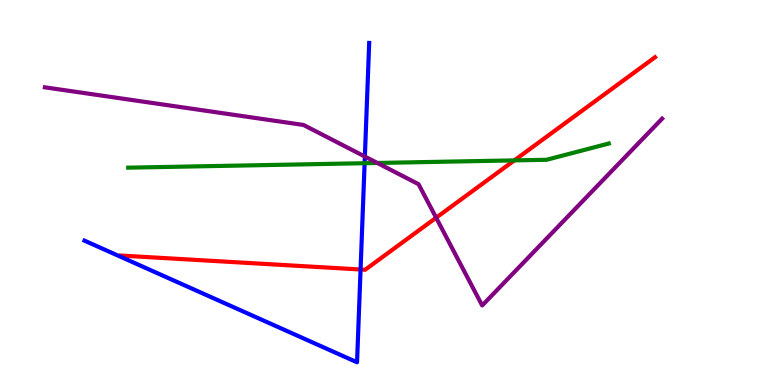[{'lines': ['blue', 'red'], 'intersections': [{'x': 4.65, 'y': 3.0}]}, {'lines': ['green', 'red'], 'intersections': [{'x': 6.64, 'y': 5.83}]}, {'lines': ['purple', 'red'], 'intersections': [{'x': 5.63, 'y': 4.35}]}, {'lines': ['blue', 'green'], 'intersections': [{'x': 4.7, 'y': 5.76}]}, {'lines': ['blue', 'purple'], 'intersections': [{'x': 4.71, 'y': 5.93}]}, {'lines': ['green', 'purple'], 'intersections': [{'x': 4.87, 'y': 5.77}]}]